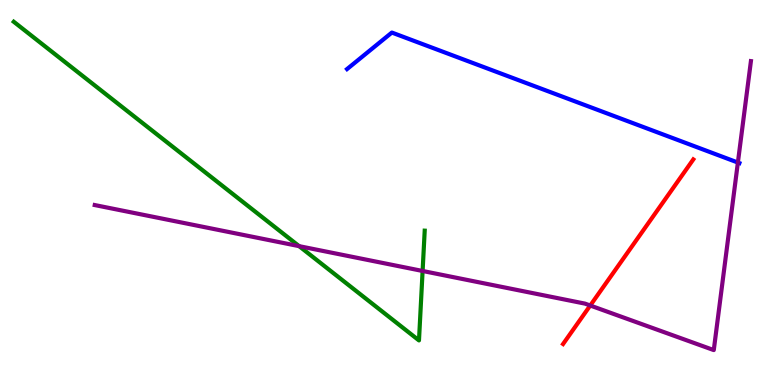[{'lines': ['blue', 'red'], 'intersections': []}, {'lines': ['green', 'red'], 'intersections': []}, {'lines': ['purple', 'red'], 'intersections': [{'x': 7.62, 'y': 2.06}]}, {'lines': ['blue', 'green'], 'intersections': []}, {'lines': ['blue', 'purple'], 'intersections': [{'x': 9.52, 'y': 5.78}]}, {'lines': ['green', 'purple'], 'intersections': [{'x': 3.86, 'y': 3.61}, {'x': 5.45, 'y': 2.96}]}]